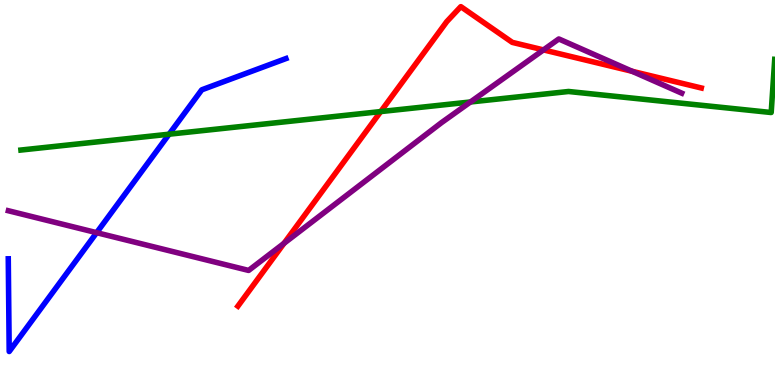[{'lines': ['blue', 'red'], 'intersections': []}, {'lines': ['green', 'red'], 'intersections': [{'x': 4.91, 'y': 7.1}]}, {'lines': ['purple', 'red'], 'intersections': [{'x': 3.66, 'y': 3.68}, {'x': 7.01, 'y': 8.7}, {'x': 8.16, 'y': 8.15}]}, {'lines': ['blue', 'green'], 'intersections': [{'x': 2.18, 'y': 6.51}]}, {'lines': ['blue', 'purple'], 'intersections': [{'x': 1.25, 'y': 3.96}]}, {'lines': ['green', 'purple'], 'intersections': [{'x': 6.07, 'y': 7.35}]}]